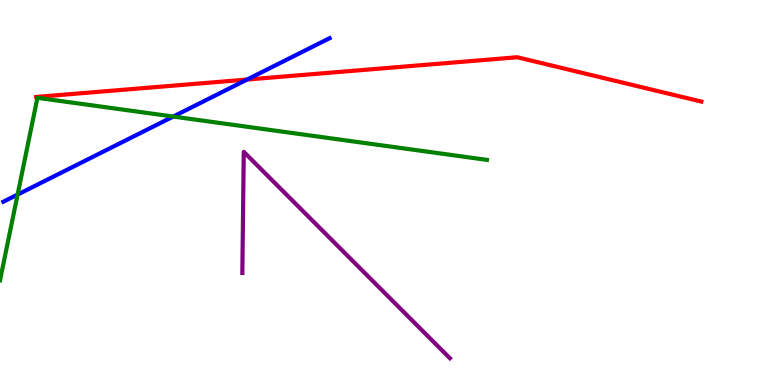[{'lines': ['blue', 'red'], 'intersections': [{'x': 3.19, 'y': 7.93}]}, {'lines': ['green', 'red'], 'intersections': []}, {'lines': ['purple', 'red'], 'intersections': []}, {'lines': ['blue', 'green'], 'intersections': [{'x': 0.227, 'y': 4.95}, {'x': 2.24, 'y': 6.97}]}, {'lines': ['blue', 'purple'], 'intersections': []}, {'lines': ['green', 'purple'], 'intersections': []}]